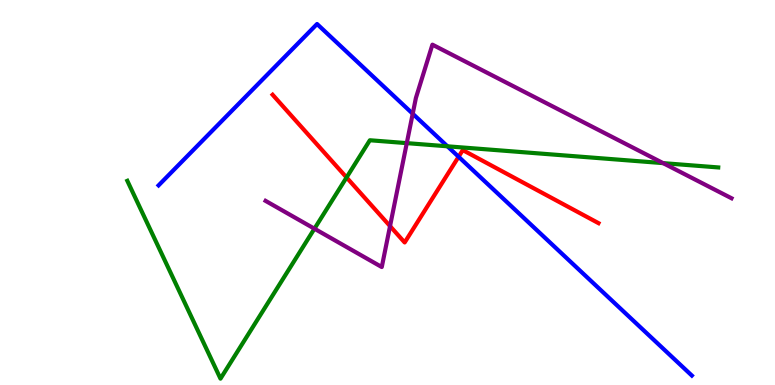[{'lines': ['blue', 'red'], 'intersections': [{'x': 5.92, 'y': 5.93}]}, {'lines': ['green', 'red'], 'intersections': [{'x': 4.47, 'y': 5.39}]}, {'lines': ['purple', 'red'], 'intersections': [{'x': 5.03, 'y': 4.13}]}, {'lines': ['blue', 'green'], 'intersections': [{'x': 5.77, 'y': 6.2}]}, {'lines': ['blue', 'purple'], 'intersections': [{'x': 5.33, 'y': 7.05}]}, {'lines': ['green', 'purple'], 'intersections': [{'x': 4.06, 'y': 4.06}, {'x': 5.25, 'y': 6.28}, {'x': 8.56, 'y': 5.76}]}]